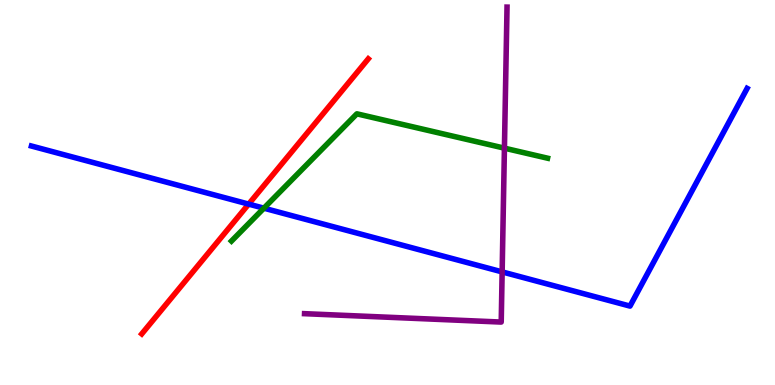[{'lines': ['blue', 'red'], 'intersections': [{'x': 3.21, 'y': 4.7}]}, {'lines': ['green', 'red'], 'intersections': []}, {'lines': ['purple', 'red'], 'intersections': []}, {'lines': ['blue', 'green'], 'intersections': [{'x': 3.4, 'y': 4.59}]}, {'lines': ['blue', 'purple'], 'intersections': [{'x': 6.48, 'y': 2.94}]}, {'lines': ['green', 'purple'], 'intersections': [{'x': 6.51, 'y': 6.15}]}]